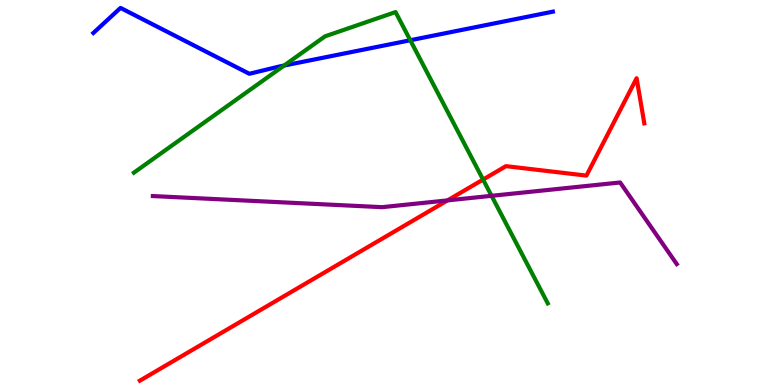[{'lines': ['blue', 'red'], 'intersections': []}, {'lines': ['green', 'red'], 'intersections': [{'x': 6.23, 'y': 5.34}]}, {'lines': ['purple', 'red'], 'intersections': [{'x': 5.77, 'y': 4.8}]}, {'lines': ['blue', 'green'], 'intersections': [{'x': 3.67, 'y': 8.3}, {'x': 5.29, 'y': 8.95}]}, {'lines': ['blue', 'purple'], 'intersections': []}, {'lines': ['green', 'purple'], 'intersections': [{'x': 6.34, 'y': 4.91}]}]